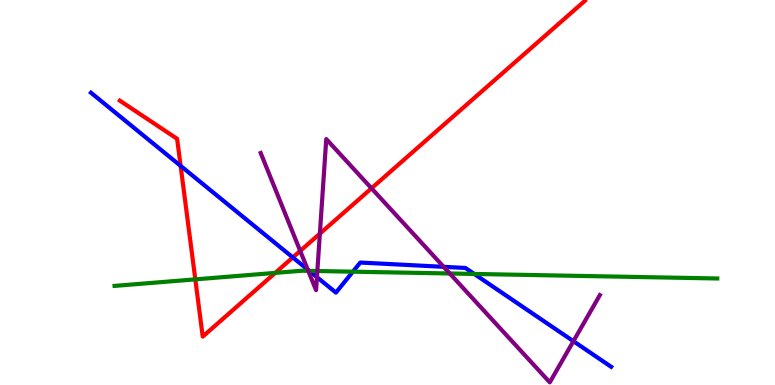[{'lines': ['blue', 'red'], 'intersections': [{'x': 2.33, 'y': 5.69}, {'x': 3.78, 'y': 3.31}]}, {'lines': ['green', 'red'], 'intersections': [{'x': 2.52, 'y': 2.74}, {'x': 3.55, 'y': 2.91}]}, {'lines': ['purple', 'red'], 'intersections': [{'x': 3.87, 'y': 3.48}, {'x': 4.13, 'y': 3.93}, {'x': 4.79, 'y': 5.11}]}, {'lines': ['blue', 'green'], 'intersections': [{'x': 3.99, 'y': 2.96}, {'x': 4.55, 'y': 2.94}, {'x': 6.12, 'y': 2.88}]}, {'lines': ['blue', 'purple'], 'intersections': [{'x': 3.97, 'y': 3.0}, {'x': 4.09, 'y': 2.8}, {'x': 5.72, 'y': 3.07}, {'x': 7.4, 'y': 1.14}]}, {'lines': ['green', 'purple'], 'intersections': [{'x': 3.98, 'y': 2.96}, {'x': 4.09, 'y': 2.96}, {'x': 5.8, 'y': 2.9}]}]